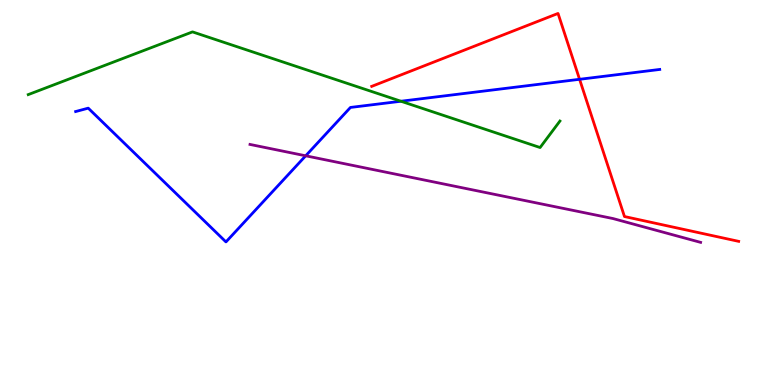[{'lines': ['blue', 'red'], 'intersections': [{'x': 7.48, 'y': 7.94}]}, {'lines': ['green', 'red'], 'intersections': []}, {'lines': ['purple', 'red'], 'intersections': []}, {'lines': ['blue', 'green'], 'intersections': [{'x': 5.17, 'y': 7.37}]}, {'lines': ['blue', 'purple'], 'intersections': [{'x': 3.94, 'y': 5.95}]}, {'lines': ['green', 'purple'], 'intersections': []}]